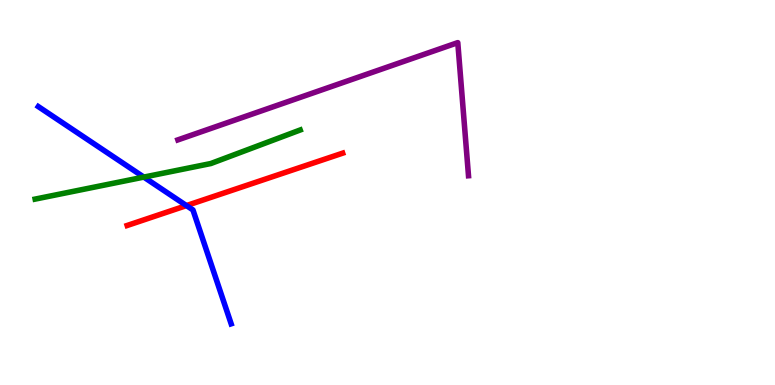[{'lines': ['blue', 'red'], 'intersections': [{'x': 2.41, 'y': 4.66}]}, {'lines': ['green', 'red'], 'intersections': []}, {'lines': ['purple', 'red'], 'intersections': []}, {'lines': ['blue', 'green'], 'intersections': [{'x': 1.86, 'y': 5.4}]}, {'lines': ['blue', 'purple'], 'intersections': []}, {'lines': ['green', 'purple'], 'intersections': []}]